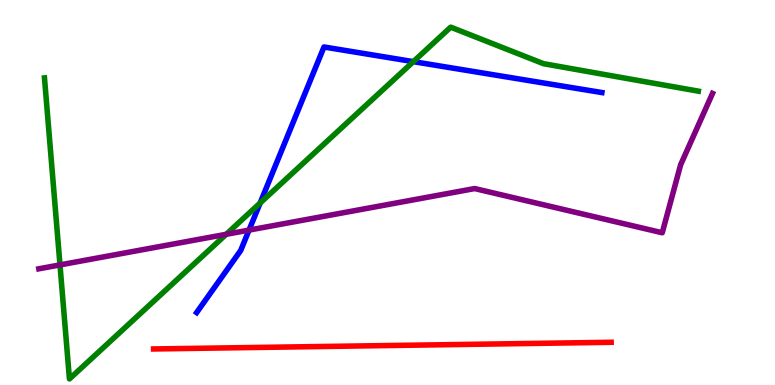[{'lines': ['blue', 'red'], 'intersections': []}, {'lines': ['green', 'red'], 'intersections': []}, {'lines': ['purple', 'red'], 'intersections': []}, {'lines': ['blue', 'green'], 'intersections': [{'x': 3.36, 'y': 4.73}, {'x': 5.33, 'y': 8.4}]}, {'lines': ['blue', 'purple'], 'intersections': [{'x': 3.21, 'y': 4.02}]}, {'lines': ['green', 'purple'], 'intersections': [{'x': 0.774, 'y': 3.12}, {'x': 2.92, 'y': 3.91}]}]